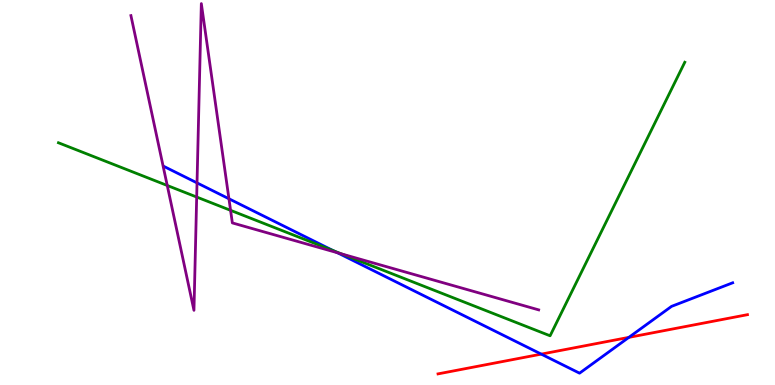[{'lines': ['blue', 'red'], 'intersections': [{'x': 6.98, 'y': 0.802}, {'x': 8.11, 'y': 1.24}]}, {'lines': ['green', 'red'], 'intersections': []}, {'lines': ['purple', 'red'], 'intersections': []}, {'lines': ['blue', 'green'], 'intersections': [{'x': 4.3, 'y': 3.49}]}, {'lines': ['blue', 'purple'], 'intersections': [{'x': 2.54, 'y': 5.25}, {'x': 2.95, 'y': 4.84}, {'x': 4.35, 'y': 3.44}]}, {'lines': ['green', 'purple'], 'intersections': [{'x': 2.16, 'y': 5.18}, {'x': 2.54, 'y': 4.88}, {'x': 2.98, 'y': 4.54}, {'x': 4.41, 'y': 3.4}]}]